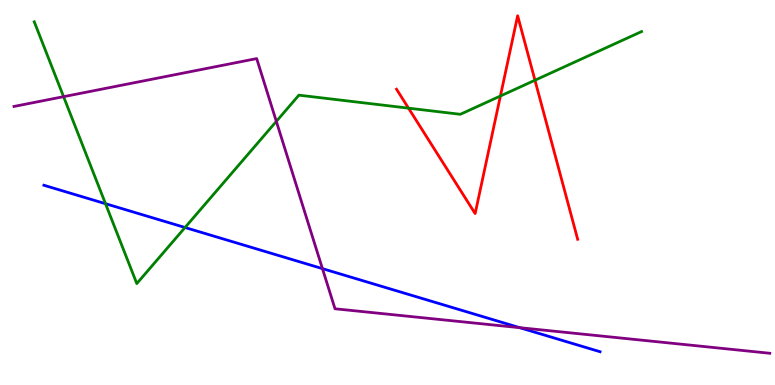[{'lines': ['blue', 'red'], 'intersections': []}, {'lines': ['green', 'red'], 'intersections': [{'x': 5.27, 'y': 7.19}, {'x': 6.46, 'y': 7.51}, {'x': 6.9, 'y': 7.92}]}, {'lines': ['purple', 'red'], 'intersections': []}, {'lines': ['blue', 'green'], 'intersections': [{'x': 1.36, 'y': 4.71}, {'x': 2.39, 'y': 4.09}]}, {'lines': ['blue', 'purple'], 'intersections': [{'x': 4.16, 'y': 3.02}, {'x': 6.71, 'y': 1.49}]}, {'lines': ['green', 'purple'], 'intersections': [{'x': 0.82, 'y': 7.49}, {'x': 3.57, 'y': 6.85}]}]